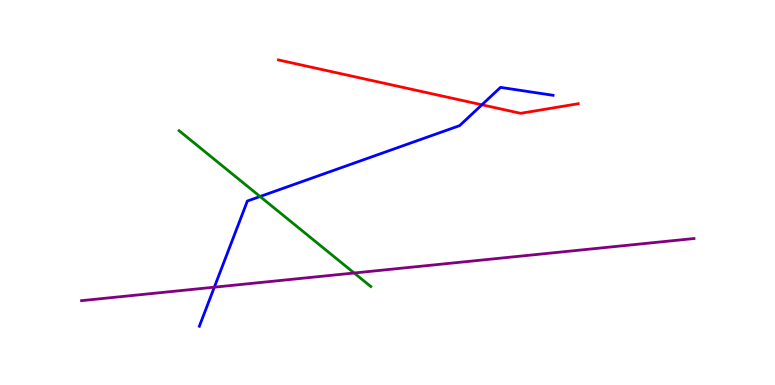[{'lines': ['blue', 'red'], 'intersections': [{'x': 6.22, 'y': 7.28}]}, {'lines': ['green', 'red'], 'intersections': []}, {'lines': ['purple', 'red'], 'intersections': []}, {'lines': ['blue', 'green'], 'intersections': [{'x': 3.36, 'y': 4.9}]}, {'lines': ['blue', 'purple'], 'intersections': [{'x': 2.77, 'y': 2.54}]}, {'lines': ['green', 'purple'], 'intersections': [{'x': 4.57, 'y': 2.91}]}]